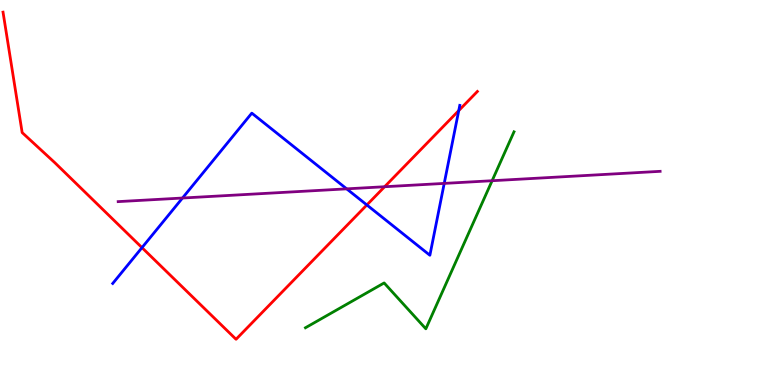[{'lines': ['blue', 'red'], 'intersections': [{'x': 1.83, 'y': 3.57}, {'x': 4.73, 'y': 4.68}, {'x': 5.92, 'y': 7.13}]}, {'lines': ['green', 'red'], 'intersections': []}, {'lines': ['purple', 'red'], 'intersections': [{'x': 4.96, 'y': 5.15}]}, {'lines': ['blue', 'green'], 'intersections': []}, {'lines': ['blue', 'purple'], 'intersections': [{'x': 2.35, 'y': 4.86}, {'x': 4.47, 'y': 5.09}, {'x': 5.73, 'y': 5.24}]}, {'lines': ['green', 'purple'], 'intersections': [{'x': 6.35, 'y': 5.31}]}]